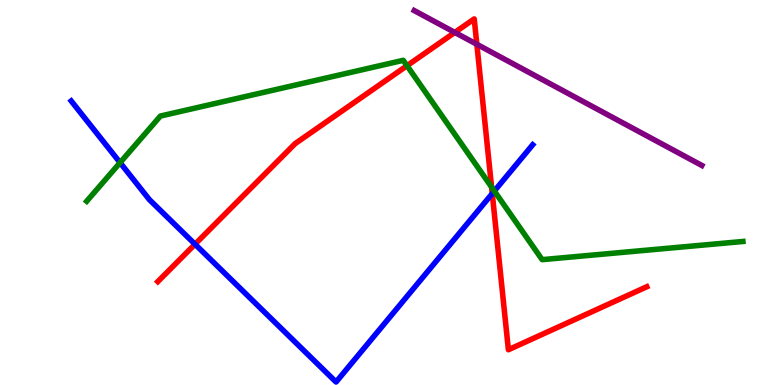[{'lines': ['blue', 'red'], 'intersections': [{'x': 2.52, 'y': 3.66}, {'x': 6.35, 'y': 4.97}]}, {'lines': ['green', 'red'], 'intersections': [{'x': 5.25, 'y': 8.29}, {'x': 6.34, 'y': 5.14}]}, {'lines': ['purple', 'red'], 'intersections': [{'x': 5.87, 'y': 9.16}, {'x': 6.15, 'y': 8.85}]}, {'lines': ['blue', 'green'], 'intersections': [{'x': 1.55, 'y': 5.78}, {'x': 6.38, 'y': 5.04}]}, {'lines': ['blue', 'purple'], 'intersections': []}, {'lines': ['green', 'purple'], 'intersections': []}]